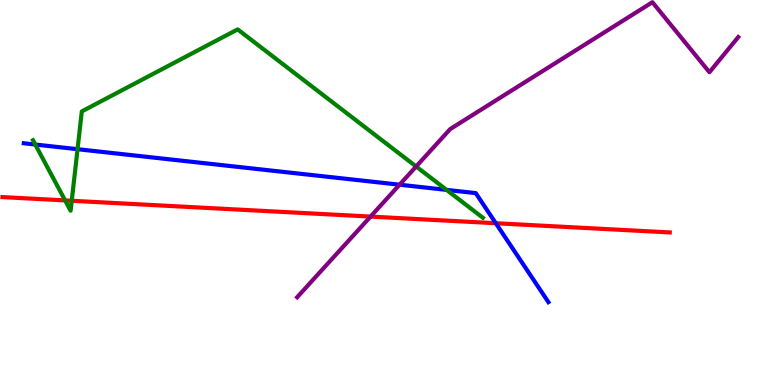[{'lines': ['blue', 'red'], 'intersections': [{'x': 6.4, 'y': 4.2}]}, {'lines': ['green', 'red'], 'intersections': [{'x': 0.84, 'y': 4.79}, {'x': 0.926, 'y': 4.79}]}, {'lines': ['purple', 'red'], 'intersections': [{'x': 4.78, 'y': 4.37}]}, {'lines': ['blue', 'green'], 'intersections': [{'x': 0.455, 'y': 6.25}, {'x': 1.0, 'y': 6.12}, {'x': 5.76, 'y': 5.07}]}, {'lines': ['blue', 'purple'], 'intersections': [{'x': 5.16, 'y': 5.2}]}, {'lines': ['green', 'purple'], 'intersections': [{'x': 5.37, 'y': 5.68}]}]